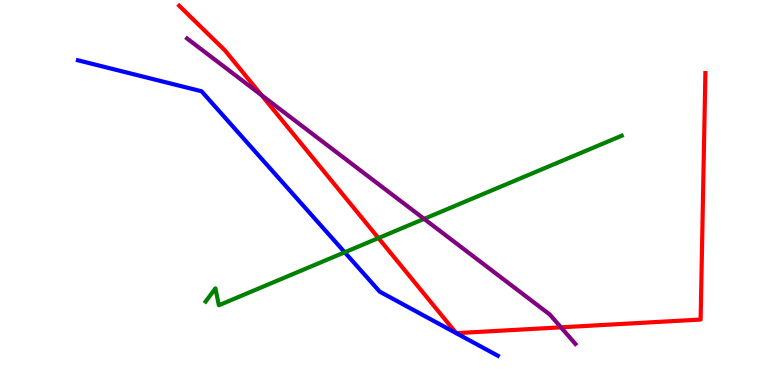[{'lines': ['blue', 'red'], 'intersections': []}, {'lines': ['green', 'red'], 'intersections': [{'x': 4.88, 'y': 3.82}]}, {'lines': ['purple', 'red'], 'intersections': [{'x': 3.38, 'y': 7.53}, {'x': 7.24, 'y': 1.5}]}, {'lines': ['blue', 'green'], 'intersections': [{'x': 4.45, 'y': 3.45}]}, {'lines': ['blue', 'purple'], 'intersections': []}, {'lines': ['green', 'purple'], 'intersections': [{'x': 5.47, 'y': 4.31}]}]